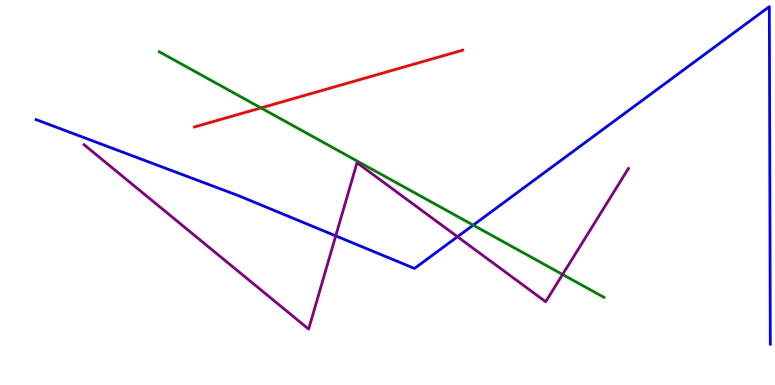[{'lines': ['blue', 'red'], 'intersections': []}, {'lines': ['green', 'red'], 'intersections': [{'x': 3.37, 'y': 7.2}]}, {'lines': ['purple', 'red'], 'intersections': []}, {'lines': ['blue', 'green'], 'intersections': [{'x': 6.11, 'y': 4.15}]}, {'lines': ['blue', 'purple'], 'intersections': [{'x': 4.33, 'y': 3.87}, {'x': 5.9, 'y': 3.85}]}, {'lines': ['green', 'purple'], 'intersections': [{'x': 7.26, 'y': 2.87}]}]